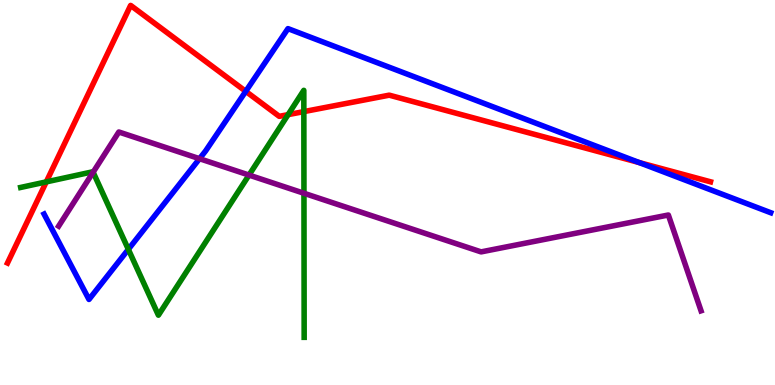[{'lines': ['blue', 'red'], 'intersections': [{'x': 3.17, 'y': 7.63}, {'x': 8.25, 'y': 5.78}]}, {'lines': ['green', 'red'], 'intersections': [{'x': 0.597, 'y': 5.28}, {'x': 3.72, 'y': 7.02}, {'x': 3.92, 'y': 7.1}]}, {'lines': ['purple', 'red'], 'intersections': []}, {'lines': ['blue', 'green'], 'intersections': [{'x': 1.66, 'y': 3.52}]}, {'lines': ['blue', 'purple'], 'intersections': [{'x': 2.57, 'y': 5.88}]}, {'lines': ['green', 'purple'], 'intersections': [{'x': 1.2, 'y': 5.53}, {'x': 3.21, 'y': 5.45}, {'x': 3.92, 'y': 4.98}]}]